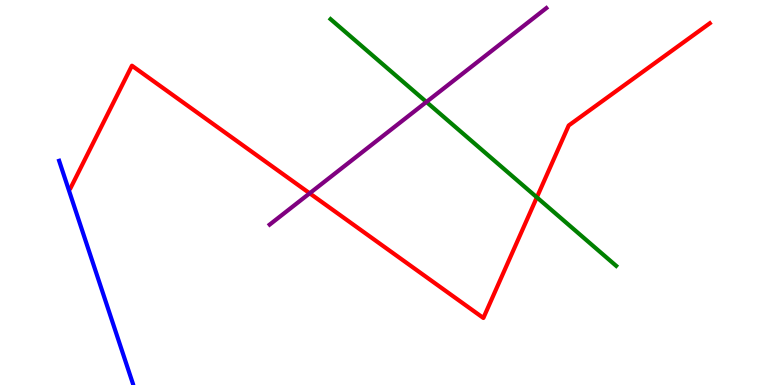[{'lines': ['blue', 'red'], 'intersections': []}, {'lines': ['green', 'red'], 'intersections': [{'x': 6.93, 'y': 4.87}]}, {'lines': ['purple', 'red'], 'intersections': [{'x': 4.0, 'y': 4.98}]}, {'lines': ['blue', 'green'], 'intersections': []}, {'lines': ['blue', 'purple'], 'intersections': []}, {'lines': ['green', 'purple'], 'intersections': [{'x': 5.5, 'y': 7.35}]}]